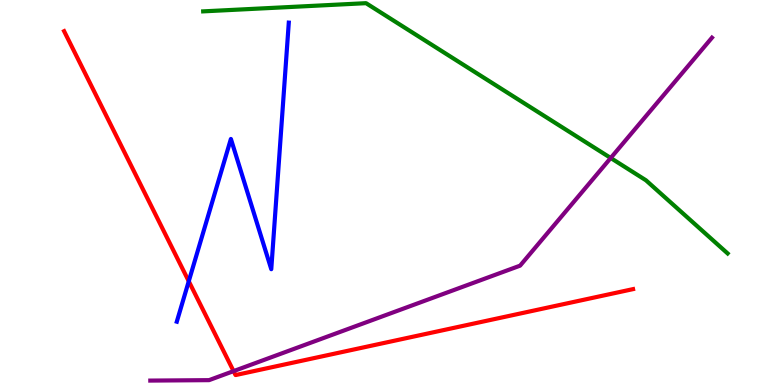[{'lines': ['blue', 'red'], 'intersections': [{'x': 2.44, 'y': 2.69}]}, {'lines': ['green', 'red'], 'intersections': []}, {'lines': ['purple', 'red'], 'intersections': [{'x': 3.01, 'y': 0.36}]}, {'lines': ['blue', 'green'], 'intersections': []}, {'lines': ['blue', 'purple'], 'intersections': []}, {'lines': ['green', 'purple'], 'intersections': [{'x': 7.88, 'y': 5.9}]}]